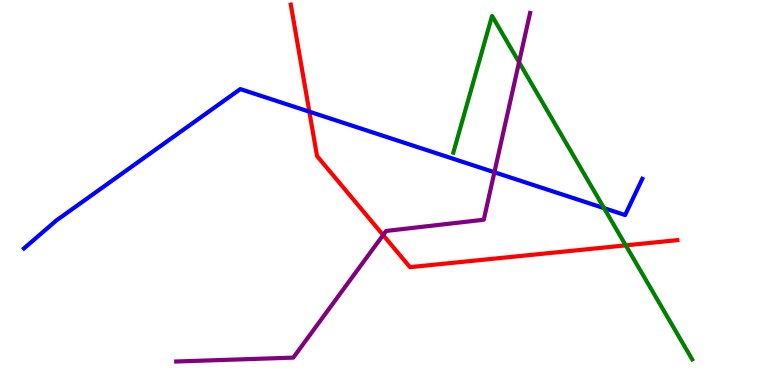[{'lines': ['blue', 'red'], 'intersections': [{'x': 3.99, 'y': 7.1}]}, {'lines': ['green', 'red'], 'intersections': [{'x': 8.07, 'y': 3.63}]}, {'lines': ['purple', 'red'], 'intersections': [{'x': 4.94, 'y': 3.89}]}, {'lines': ['blue', 'green'], 'intersections': [{'x': 7.79, 'y': 4.59}]}, {'lines': ['blue', 'purple'], 'intersections': [{'x': 6.38, 'y': 5.53}]}, {'lines': ['green', 'purple'], 'intersections': [{'x': 6.7, 'y': 8.38}]}]